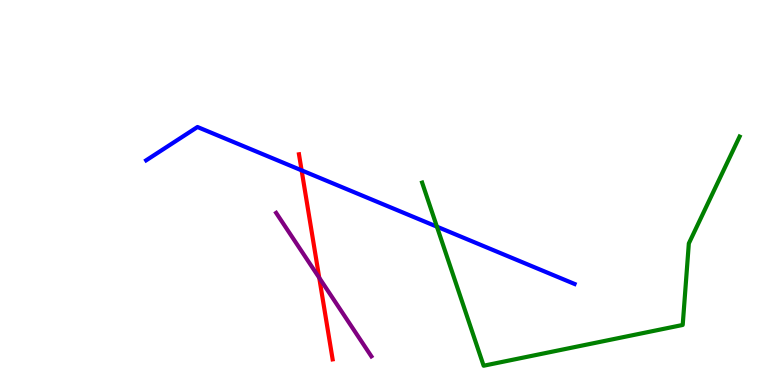[{'lines': ['blue', 'red'], 'intersections': [{'x': 3.89, 'y': 5.58}]}, {'lines': ['green', 'red'], 'intersections': []}, {'lines': ['purple', 'red'], 'intersections': [{'x': 4.12, 'y': 2.78}]}, {'lines': ['blue', 'green'], 'intersections': [{'x': 5.64, 'y': 4.11}]}, {'lines': ['blue', 'purple'], 'intersections': []}, {'lines': ['green', 'purple'], 'intersections': []}]